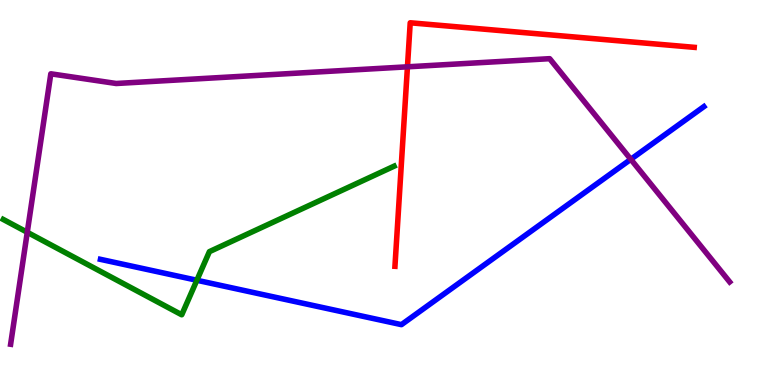[{'lines': ['blue', 'red'], 'intersections': []}, {'lines': ['green', 'red'], 'intersections': []}, {'lines': ['purple', 'red'], 'intersections': [{'x': 5.26, 'y': 8.26}]}, {'lines': ['blue', 'green'], 'intersections': [{'x': 2.54, 'y': 2.72}]}, {'lines': ['blue', 'purple'], 'intersections': [{'x': 8.14, 'y': 5.86}]}, {'lines': ['green', 'purple'], 'intersections': [{'x': 0.352, 'y': 3.97}]}]